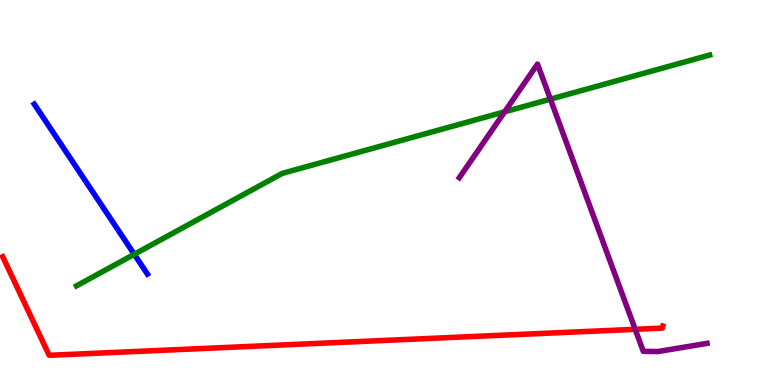[{'lines': ['blue', 'red'], 'intersections': []}, {'lines': ['green', 'red'], 'intersections': []}, {'lines': ['purple', 'red'], 'intersections': [{'x': 8.2, 'y': 1.45}]}, {'lines': ['blue', 'green'], 'intersections': [{'x': 1.73, 'y': 3.4}]}, {'lines': ['blue', 'purple'], 'intersections': []}, {'lines': ['green', 'purple'], 'intersections': [{'x': 6.51, 'y': 7.1}, {'x': 7.1, 'y': 7.42}]}]